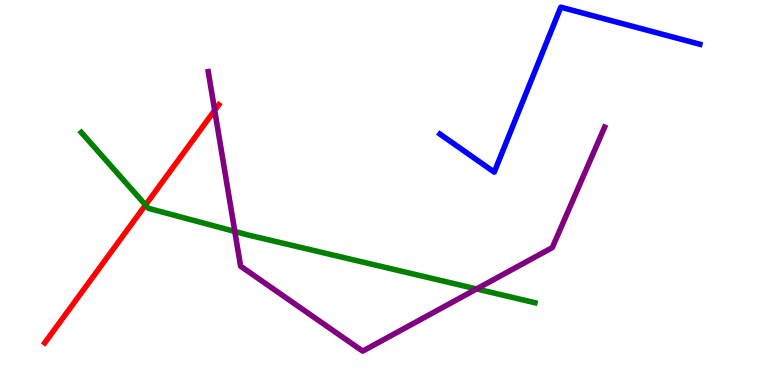[{'lines': ['blue', 'red'], 'intersections': []}, {'lines': ['green', 'red'], 'intersections': [{'x': 1.88, 'y': 4.68}]}, {'lines': ['purple', 'red'], 'intersections': [{'x': 2.77, 'y': 7.13}]}, {'lines': ['blue', 'green'], 'intersections': []}, {'lines': ['blue', 'purple'], 'intersections': []}, {'lines': ['green', 'purple'], 'intersections': [{'x': 3.03, 'y': 3.99}, {'x': 6.15, 'y': 2.49}]}]